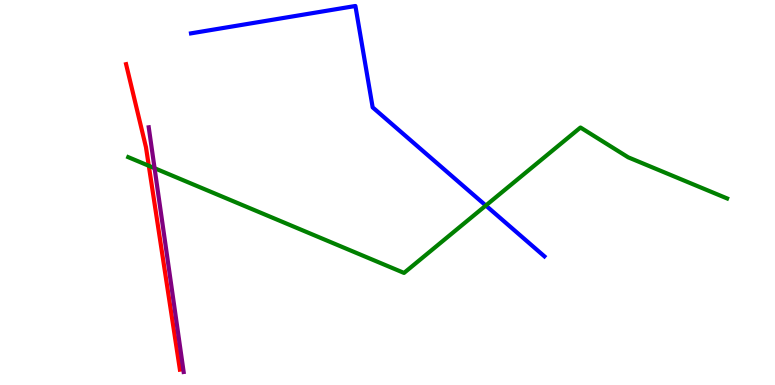[{'lines': ['blue', 'red'], 'intersections': []}, {'lines': ['green', 'red'], 'intersections': [{'x': 1.92, 'y': 5.69}]}, {'lines': ['purple', 'red'], 'intersections': []}, {'lines': ['blue', 'green'], 'intersections': [{'x': 6.27, 'y': 4.66}]}, {'lines': ['blue', 'purple'], 'intersections': []}, {'lines': ['green', 'purple'], 'intersections': [{'x': 1.99, 'y': 5.63}]}]